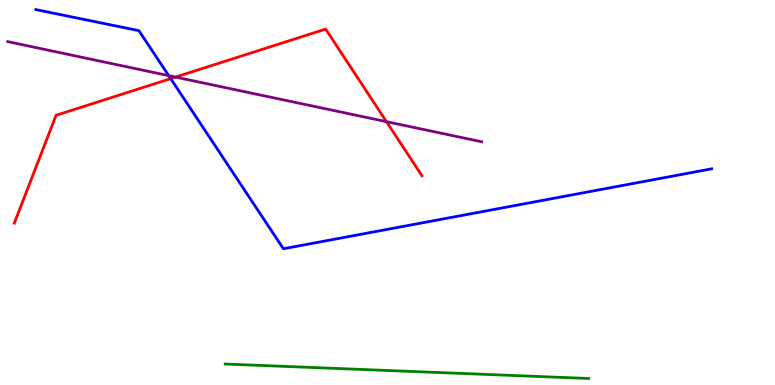[{'lines': ['blue', 'red'], 'intersections': [{'x': 2.2, 'y': 7.96}]}, {'lines': ['green', 'red'], 'intersections': []}, {'lines': ['purple', 'red'], 'intersections': [{'x': 2.27, 'y': 8.0}, {'x': 4.99, 'y': 6.84}]}, {'lines': ['blue', 'green'], 'intersections': []}, {'lines': ['blue', 'purple'], 'intersections': [{'x': 2.18, 'y': 8.04}]}, {'lines': ['green', 'purple'], 'intersections': []}]